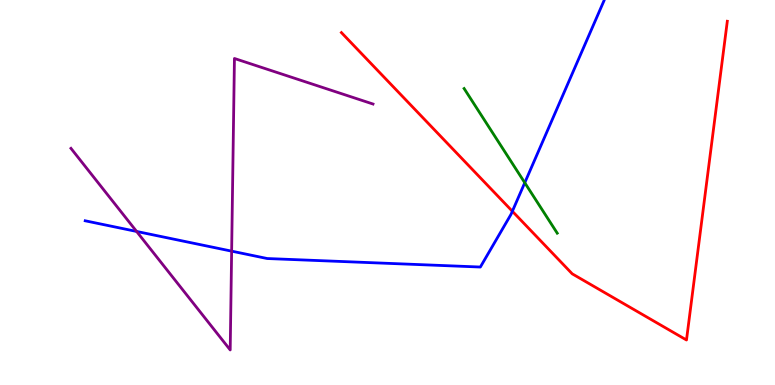[{'lines': ['blue', 'red'], 'intersections': [{'x': 6.61, 'y': 4.51}]}, {'lines': ['green', 'red'], 'intersections': []}, {'lines': ['purple', 'red'], 'intersections': []}, {'lines': ['blue', 'green'], 'intersections': [{'x': 6.77, 'y': 5.25}]}, {'lines': ['blue', 'purple'], 'intersections': [{'x': 1.76, 'y': 3.99}, {'x': 2.99, 'y': 3.48}]}, {'lines': ['green', 'purple'], 'intersections': []}]